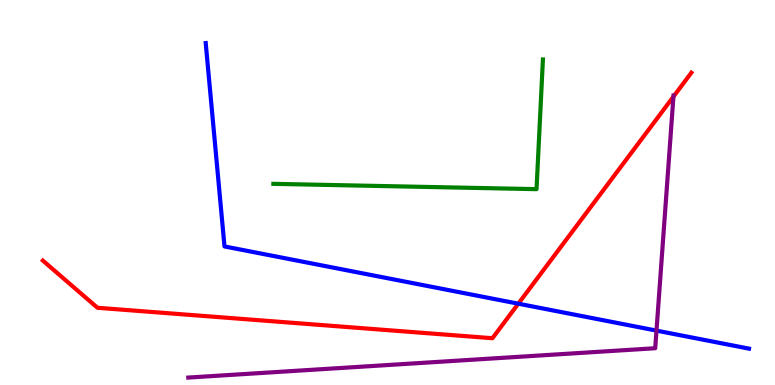[{'lines': ['blue', 'red'], 'intersections': [{'x': 6.69, 'y': 2.11}]}, {'lines': ['green', 'red'], 'intersections': []}, {'lines': ['purple', 'red'], 'intersections': [{'x': 8.69, 'y': 7.49}]}, {'lines': ['blue', 'green'], 'intersections': []}, {'lines': ['blue', 'purple'], 'intersections': [{'x': 8.47, 'y': 1.41}]}, {'lines': ['green', 'purple'], 'intersections': []}]